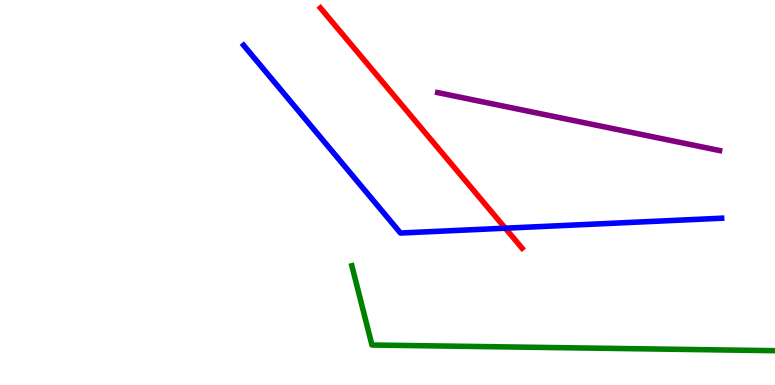[{'lines': ['blue', 'red'], 'intersections': [{'x': 6.52, 'y': 4.07}]}, {'lines': ['green', 'red'], 'intersections': []}, {'lines': ['purple', 'red'], 'intersections': []}, {'lines': ['blue', 'green'], 'intersections': []}, {'lines': ['blue', 'purple'], 'intersections': []}, {'lines': ['green', 'purple'], 'intersections': []}]